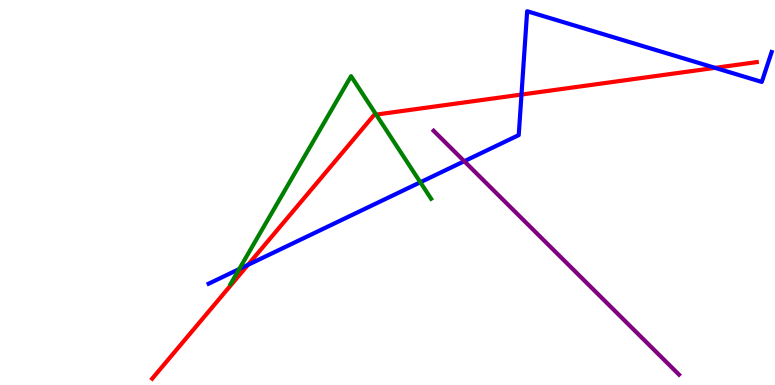[{'lines': ['blue', 'red'], 'intersections': [{'x': 3.2, 'y': 3.12}, {'x': 6.73, 'y': 7.54}, {'x': 9.23, 'y': 8.24}]}, {'lines': ['green', 'red'], 'intersections': [{'x': 4.85, 'y': 7.02}]}, {'lines': ['purple', 'red'], 'intersections': []}, {'lines': ['blue', 'green'], 'intersections': [{'x': 3.09, 'y': 3.01}, {'x': 5.42, 'y': 5.27}]}, {'lines': ['blue', 'purple'], 'intersections': [{'x': 5.99, 'y': 5.81}]}, {'lines': ['green', 'purple'], 'intersections': []}]